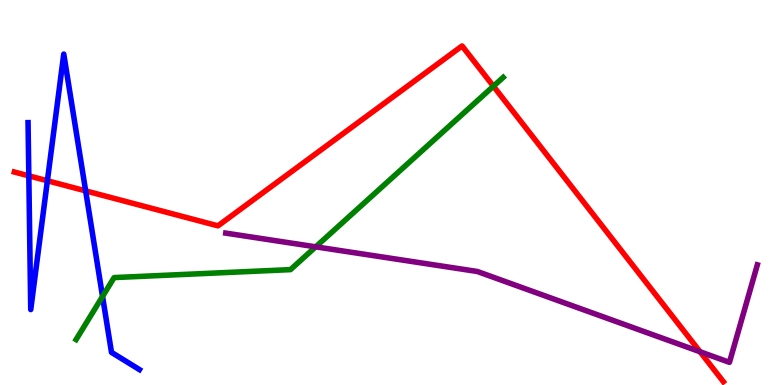[{'lines': ['blue', 'red'], 'intersections': [{'x': 0.372, 'y': 5.43}, {'x': 0.611, 'y': 5.31}, {'x': 1.11, 'y': 5.04}]}, {'lines': ['green', 'red'], 'intersections': [{'x': 6.37, 'y': 7.76}]}, {'lines': ['purple', 'red'], 'intersections': [{'x': 9.03, 'y': 0.863}]}, {'lines': ['blue', 'green'], 'intersections': [{'x': 1.32, 'y': 2.3}]}, {'lines': ['blue', 'purple'], 'intersections': []}, {'lines': ['green', 'purple'], 'intersections': [{'x': 4.07, 'y': 3.59}]}]